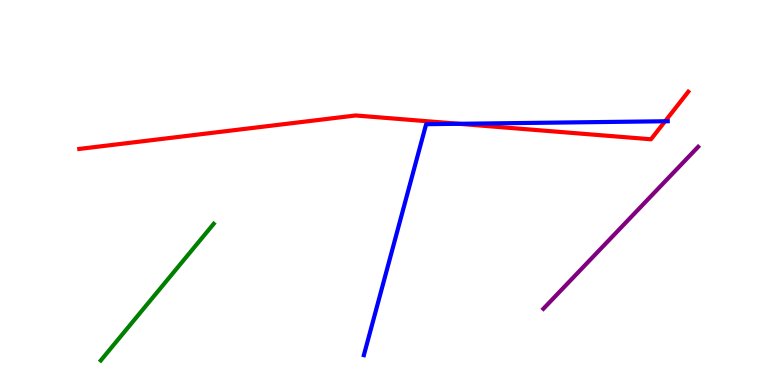[{'lines': ['blue', 'red'], 'intersections': [{'x': 5.92, 'y': 6.78}, {'x': 8.58, 'y': 6.85}]}, {'lines': ['green', 'red'], 'intersections': []}, {'lines': ['purple', 'red'], 'intersections': []}, {'lines': ['blue', 'green'], 'intersections': []}, {'lines': ['blue', 'purple'], 'intersections': []}, {'lines': ['green', 'purple'], 'intersections': []}]